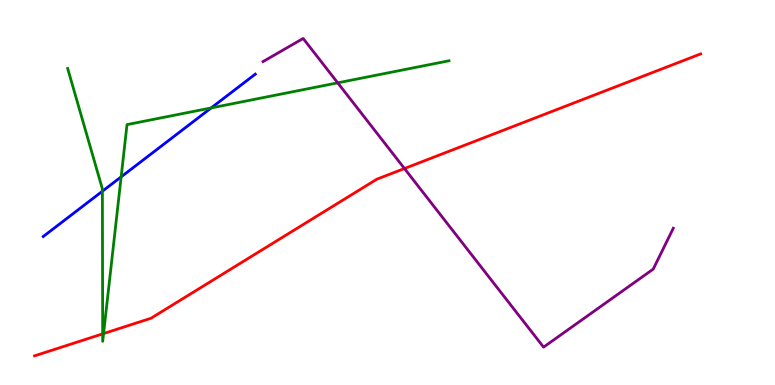[{'lines': ['blue', 'red'], 'intersections': []}, {'lines': ['green', 'red'], 'intersections': [{'x': 1.32, 'y': 1.33}, {'x': 1.34, 'y': 1.34}]}, {'lines': ['purple', 'red'], 'intersections': [{'x': 5.22, 'y': 5.62}]}, {'lines': ['blue', 'green'], 'intersections': [{'x': 1.32, 'y': 5.03}, {'x': 1.56, 'y': 5.41}, {'x': 2.72, 'y': 7.2}]}, {'lines': ['blue', 'purple'], 'intersections': []}, {'lines': ['green', 'purple'], 'intersections': [{'x': 4.36, 'y': 7.85}]}]